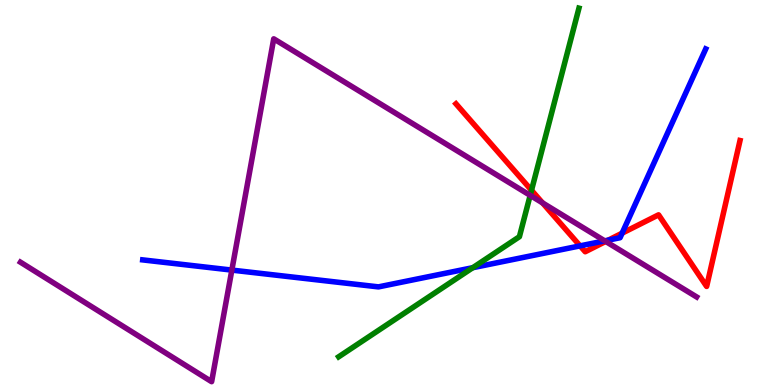[{'lines': ['blue', 'red'], 'intersections': [{'x': 7.48, 'y': 3.61}, {'x': 7.85, 'y': 3.76}, {'x': 8.03, 'y': 3.94}]}, {'lines': ['green', 'red'], 'intersections': [{'x': 6.86, 'y': 5.06}]}, {'lines': ['purple', 'red'], 'intersections': [{'x': 7.0, 'y': 4.73}, {'x': 7.82, 'y': 3.73}]}, {'lines': ['blue', 'green'], 'intersections': [{'x': 6.1, 'y': 3.05}]}, {'lines': ['blue', 'purple'], 'intersections': [{'x': 2.99, 'y': 2.98}, {'x': 7.8, 'y': 3.74}]}, {'lines': ['green', 'purple'], 'intersections': [{'x': 6.84, 'y': 4.93}]}]